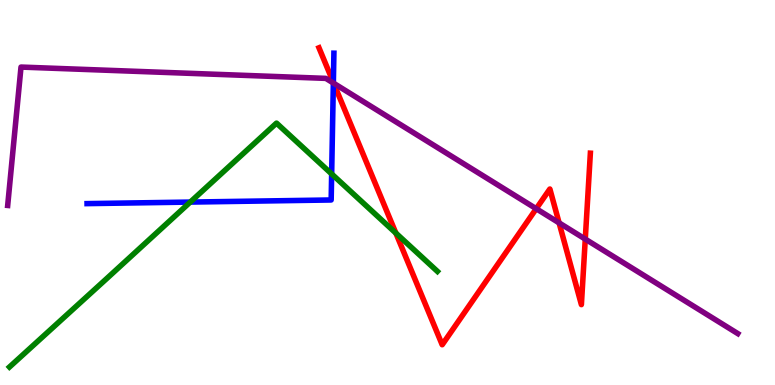[{'lines': ['blue', 'red'], 'intersections': [{'x': 4.3, 'y': 7.86}]}, {'lines': ['green', 'red'], 'intersections': [{'x': 5.11, 'y': 3.95}]}, {'lines': ['purple', 'red'], 'intersections': [{'x': 4.31, 'y': 7.84}, {'x': 6.92, 'y': 4.58}, {'x': 7.21, 'y': 4.21}, {'x': 7.55, 'y': 3.79}]}, {'lines': ['blue', 'green'], 'intersections': [{'x': 2.46, 'y': 4.75}, {'x': 4.28, 'y': 5.48}]}, {'lines': ['blue', 'purple'], 'intersections': [{'x': 4.3, 'y': 7.84}]}, {'lines': ['green', 'purple'], 'intersections': []}]